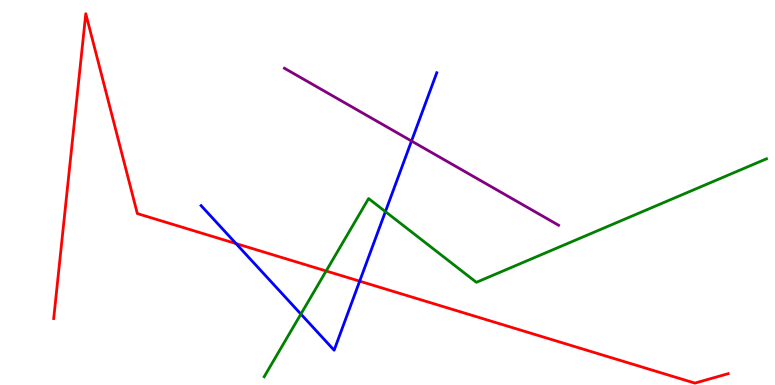[{'lines': ['blue', 'red'], 'intersections': [{'x': 3.05, 'y': 3.67}, {'x': 4.64, 'y': 2.7}]}, {'lines': ['green', 'red'], 'intersections': [{'x': 4.21, 'y': 2.96}]}, {'lines': ['purple', 'red'], 'intersections': []}, {'lines': ['blue', 'green'], 'intersections': [{'x': 3.88, 'y': 1.84}, {'x': 4.97, 'y': 4.5}]}, {'lines': ['blue', 'purple'], 'intersections': [{'x': 5.31, 'y': 6.34}]}, {'lines': ['green', 'purple'], 'intersections': []}]